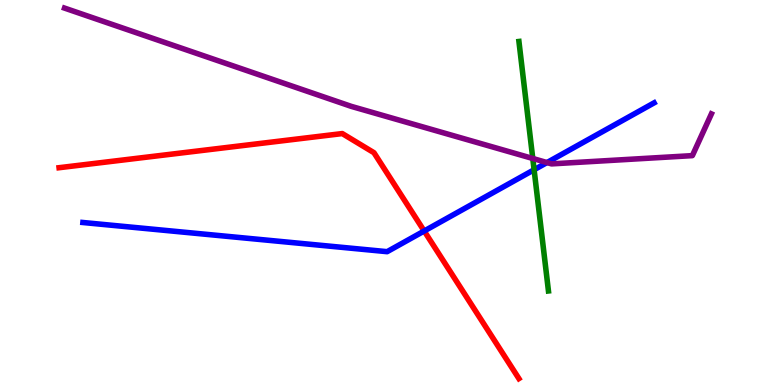[{'lines': ['blue', 'red'], 'intersections': [{'x': 5.47, 'y': 4.0}]}, {'lines': ['green', 'red'], 'intersections': []}, {'lines': ['purple', 'red'], 'intersections': []}, {'lines': ['blue', 'green'], 'intersections': [{'x': 6.89, 'y': 5.59}]}, {'lines': ['blue', 'purple'], 'intersections': [{'x': 7.06, 'y': 5.78}]}, {'lines': ['green', 'purple'], 'intersections': [{'x': 6.87, 'y': 5.88}]}]